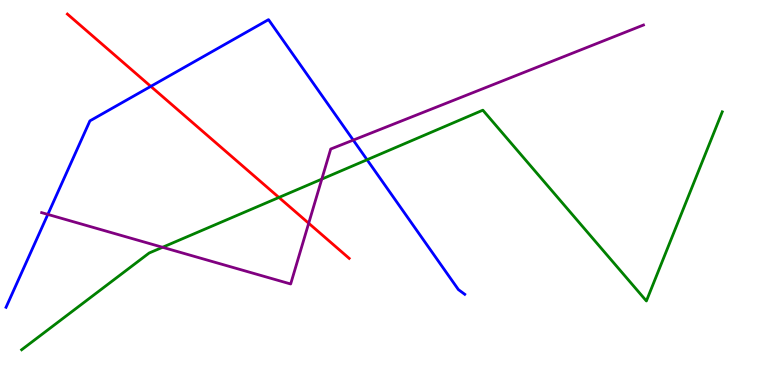[{'lines': ['blue', 'red'], 'intersections': [{'x': 1.95, 'y': 7.76}]}, {'lines': ['green', 'red'], 'intersections': [{'x': 3.6, 'y': 4.87}]}, {'lines': ['purple', 'red'], 'intersections': [{'x': 3.98, 'y': 4.2}]}, {'lines': ['blue', 'green'], 'intersections': [{'x': 4.74, 'y': 5.85}]}, {'lines': ['blue', 'purple'], 'intersections': [{'x': 0.617, 'y': 4.43}, {'x': 4.56, 'y': 6.36}]}, {'lines': ['green', 'purple'], 'intersections': [{'x': 2.1, 'y': 3.58}, {'x': 4.15, 'y': 5.35}]}]